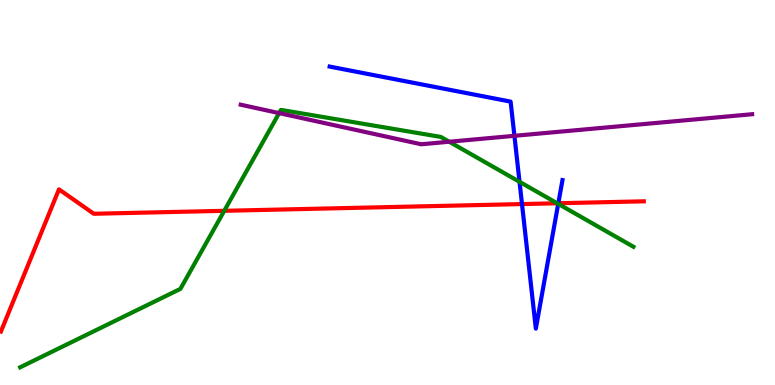[{'lines': ['blue', 'red'], 'intersections': [{'x': 6.74, 'y': 4.7}, {'x': 7.2, 'y': 4.72}]}, {'lines': ['green', 'red'], 'intersections': [{'x': 2.89, 'y': 4.52}, {'x': 7.19, 'y': 4.72}]}, {'lines': ['purple', 'red'], 'intersections': []}, {'lines': ['blue', 'green'], 'intersections': [{'x': 6.7, 'y': 5.28}, {'x': 7.2, 'y': 4.7}]}, {'lines': ['blue', 'purple'], 'intersections': [{'x': 6.64, 'y': 6.47}]}, {'lines': ['green', 'purple'], 'intersections': [{'x': 3.6, 'y': 7.06}, {'x': 5.8, 'y': 6.32}]}]